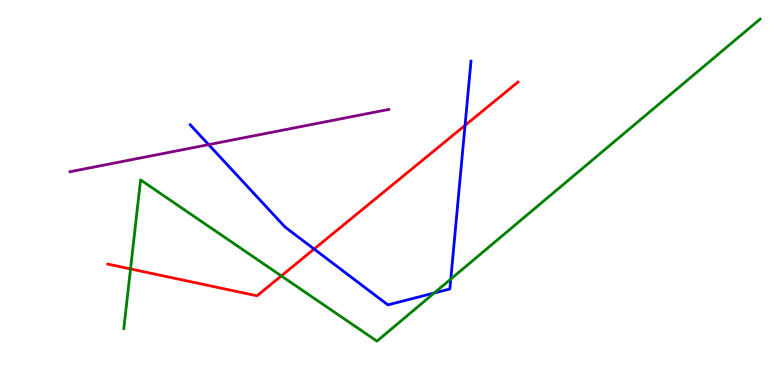[{'lines': ['blue', 'red'], 'intersections': [{'x': 4.05, 'y': 3.53}, {'x': 6.0, 'y': 6.74}]}, {'lines': ['green', 'red'], 'intersections': [{'x': 1.68, 'y': 3.01}, {'x': 3.63, 'y': 2.83}]}, {'lines': ['purple', 'red'], 'intersections': []}, {'lines': ['blue', 'green'], 'intersections': [{'x': 5.6, 'y': 2.39}, {'x': 5.82, 'y': 2.75}]}, {'lines': ['blue', 'purple'], 'intersections': [{'x': 2.69, 'y': 6.24}]}, {'lines': ['green', 'purple'], 'intersections': []}]